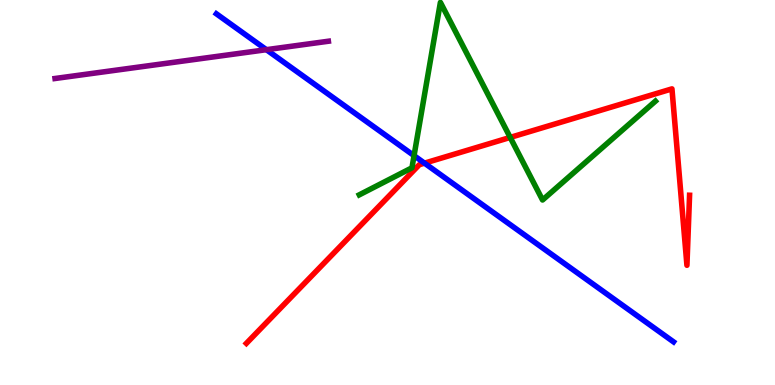[{'lines': ['blue', 'red'], 'intersections': [{'x': 5.48, 'y': 5.76}]}, {'lines': ['green', 'red'], 'intersections': [{'x': 6.58, 'y': 6.43}]}, {'lines': ['purple', 'red'], 'intersections': []}, {'lines': ['blue', 'green'], 'intersections': [{'x': 5.34, 'y': 5.96}]}, {'lines': ['blue', 'purple'], 'intersections': [{'x': 3.44, 'y': 8.71}]}, {'lines': ['green', 'purple'], 'intersections': []}]